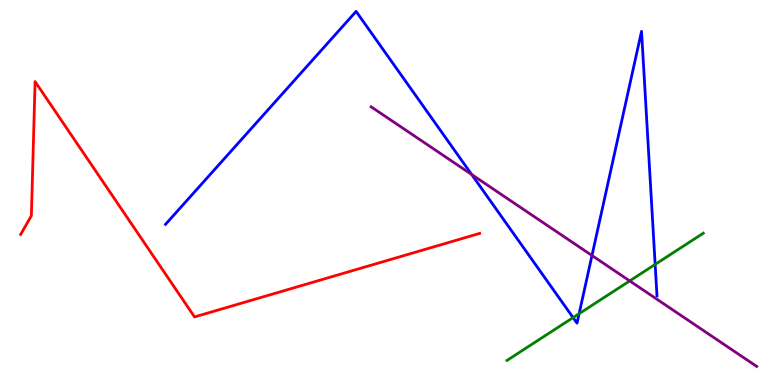[{'lines': ['blue', 'red'], 'intersections': []}, {'lines': ['green', 'red'], 'intersections': []}, {'lines': ['purple', 'red'], 'intersections': []}, {'lines': ['blue', 'green'], 'intersections': [{'x': 7.39, 'y': 1.75}, {'x': 7.47, 'y': 1.85}, {'x': 8.45, 'y': 3.13}]}, {'lines': ['blue', 'purple'], 'intersections': [{'x': 6.09, 'y': 5.47}, {'x': 7.64, 'y': 3.36}]}, {'lines': ['green', 'purple'], 'intersections': [{'x': 8.13, 'y': 2.7}]}]